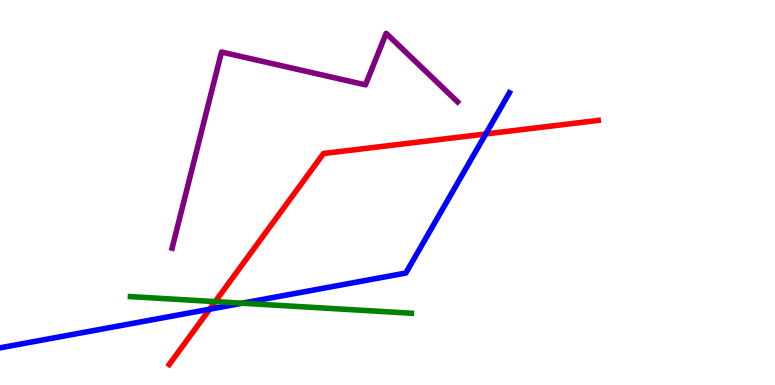[{'lines': ['blue', 'red'], 'intersections': [{'x': 2.71, 'y': 1.97}, {'x': 6.27, 'y': 6.52}]}, {'lines': ['green', 'red'], 'intersections': [{'x': 2.78, 'y': 2.17}]}, {'lines': ['purple', 'red'], 'intersections': []}, {'lines': ['blue', 'green'], 'intersections': [{'x': 3.12, 'y': 2.12}]}, {'lines': ['blue', 'purple'], 'intersections': []}, {'lines': ['green', 'purple'], 'intersections': []}]